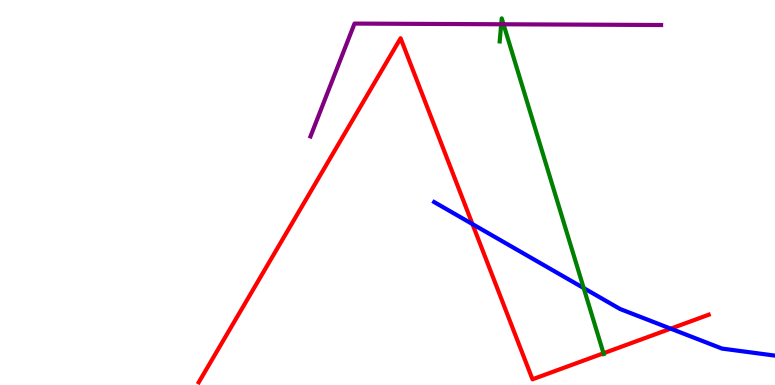[{'lines': ['blue', 'red'], 'intersections': [{'x': 6.1, 'y': 4.18}, {'x': 8.65, 'y': 1.46}]}, {'lines': ['green', 'red'], 'intersections': [{'x': 7.79, 'y': 0.824}]}, {'lines': ['purple', 'red'], 'intersections': []}, {'lines': ['blue', 'green'], 'intersections': [{'x': 7.53, 'y': 2.52}]}, {'lines': ['blue', 'purple'], 'intersections': []}, {'lines': ['green', 'purple'], 'intersections': [{'x': 6.47, 'y': 9.37}, {'x': 6.5, 'y': 9.37}]}]